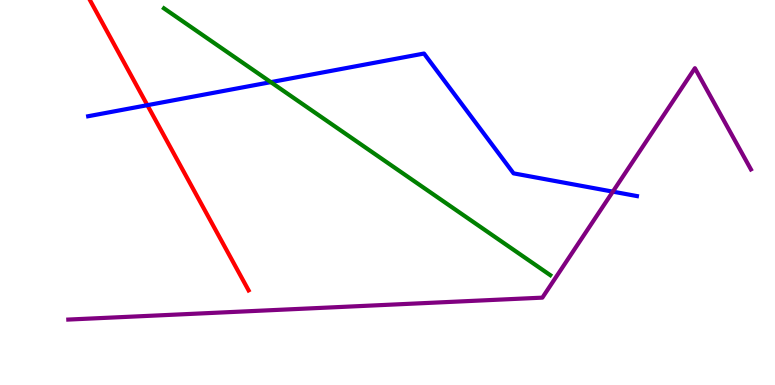[{'lines': ['blue', 'red'], 'intersections': [{'x': 1.9, 'y': 7.27}]}, {'lines': ['green', 'red'], 'intersections': []}, {'lines': ['purple', 'red'], 'intersections': []}, {'lines': ['blue', 'green'], 'intersections': [{'x': 3.49, 'y': 7.87}]}, {'lines': ['blue', 'purple'], 'intersections': [{'x': 7.91, 'y': 5.02}]}, {'lines': ['green', 'purple'], 'intersections': []}]